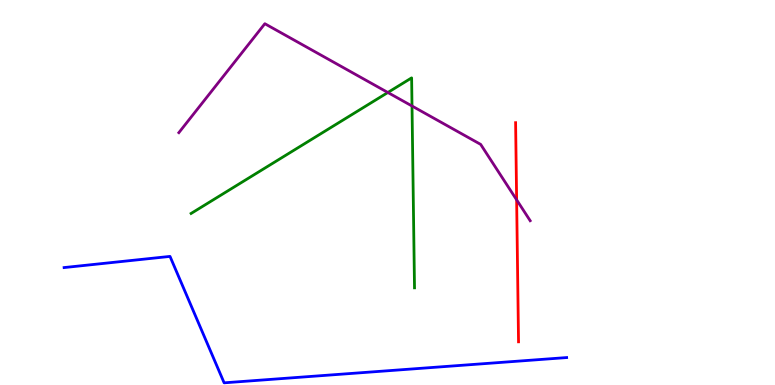[{'lines': ['blue', 'red'], 'intersections': []}, {'lines': ['green', 'red'], 'intersections': []}, {'lines': ['purple', 'red'], 'intersections': [{'x': 6.67, 'y': 4.81}]}, {'lines': ['blue', 'green'], 'intersections': []}, {'lines': ['blue', 'purple'], 'intersections': []}, {'lines': ['green', 'purple'], 'intersections': [{'x': 5.0, 'y': 7.6}, {'x': 5.32, 'y': 7.25}]}]